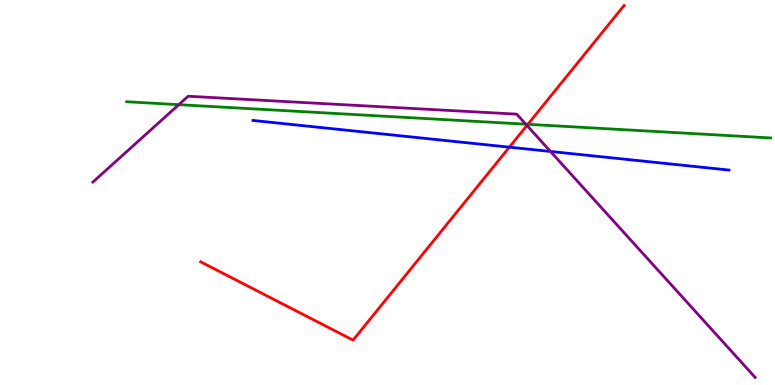[{'lines': ['blue', 'red'], 'intersections': [{'x': 6.57, 'y': 6.18}]}, {'lines': ['green', 'red'], 'intersections': [{'x': 6.81, 'y': 6.77}]}, {'lines': ['purple', 'red'], 'intersections': [{'x': 6.8, 'y': 6.74}]}, {'lines': ['blue', 'green'], 'intersections': []}, {'lines': ['blue', 'purple'], 'intersections': [{'x': 7.1, 'y': 6.07}]}, {'lines': ['green', 'purple'], 'intersections': [{'x': 2.31, 'y': 7.28}, {'x': 6.78, 'y': 6.77}]}]